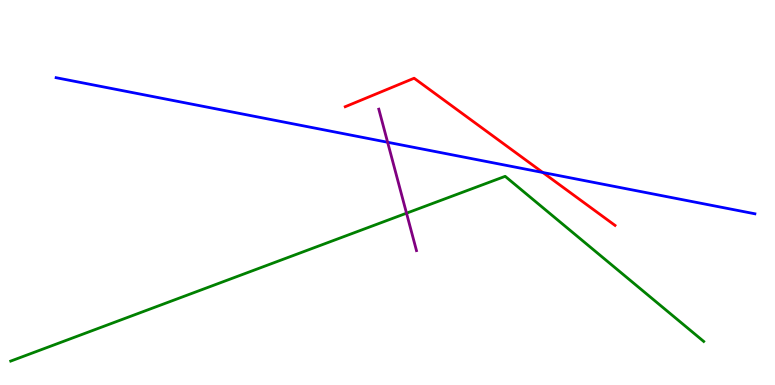[{'lines': ['blue', 'red'], 'intersections': [{'x': 7.0, 'y': 5.52}]}, {'lines': ['green', 'red'], 'intersections': []}, {'lines': ['purple', 'red'], 'intersections': []}, {'lines': ['blue', 'green'], 'intersections': []}, {'lines': ['blue', 'purple'], 'intersections': [{'x': 5.0, 'y': 6.3}]}, {'lines': ['green', 'purple'], 'intersections': [{'x': 5.25, 'y': 4.46}]}]